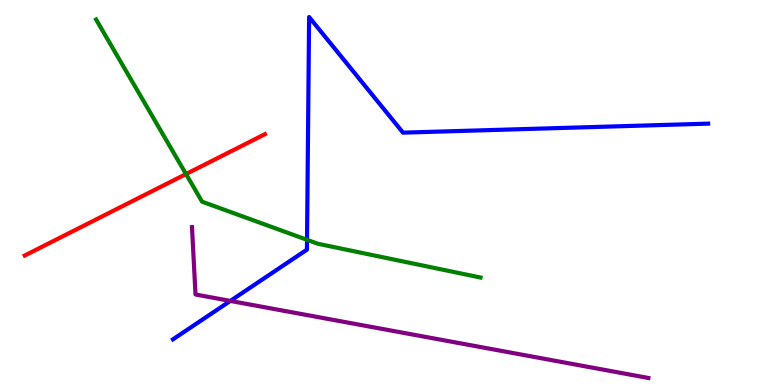[{'lines': ['blue', 'red'], 'intersections': []}, {'lines': ['green', 'red'], 'intersections': [{'x': 2.4, 'y': 5.48}]}, {'lines': ['purple', 'red'], 'intersections': []}, {'lines': ['blue', 'green'], 'intersections': [{'x': 3.96, 'y': 3.77}]}, {'lines': ['blue', 'purple'], 'intersections': [{'x': 2.97, 'y': 2.18}]}, {'lines': ['green', 'purple'], 'intersections': []}]